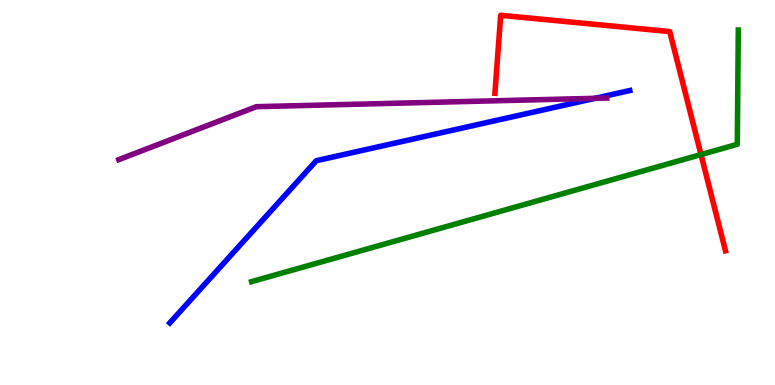[{'lines': ['blue', 'red'], 'intersections': []}, {'lines': ['green', 'red'], 'intersections': [{'x': 9.05, 'y': 5.99}]}, {'lines': ['purple', 'red'], 'intersections': []}, {'lines': ['blue', 'green'], 'intersections': []}, {'lines': ['blue', 'purple'], 'intersections': [{'x': 7.68, 'y': 7.45}]}, {'lines': ['green', 'purple'], 'intersections': []}]